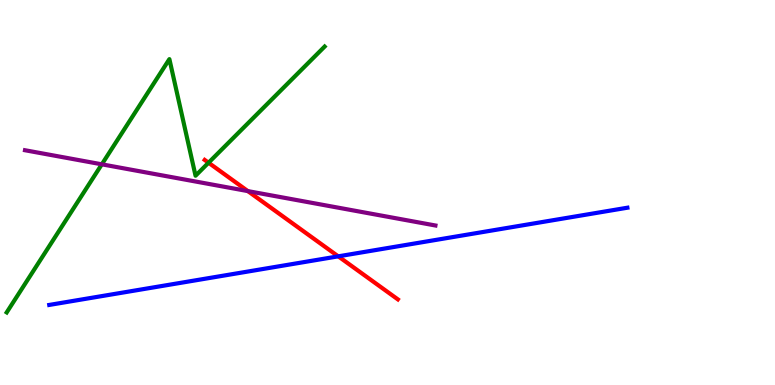[{'lines': ['blue', 'red'], 'intersections': [{'x': 4.36, 'y': 3.34}]}, {'lines': ['green', 'red'], 'intersections': [{'x': 2.69, 'y': 5.77}]}, {'lines': ['purple', 'red'], 'intersections': [{'x': 3.2, 'y': 5.04}]}, {'lines': ['blue', 'green'], 'intersections': []}, {'lines': ['blue', 'purple'], 'intersections': []}, {'lines': ['green', 'purple'], 'intersections': [{'x': 1.31, 'y': 5.73}]}]